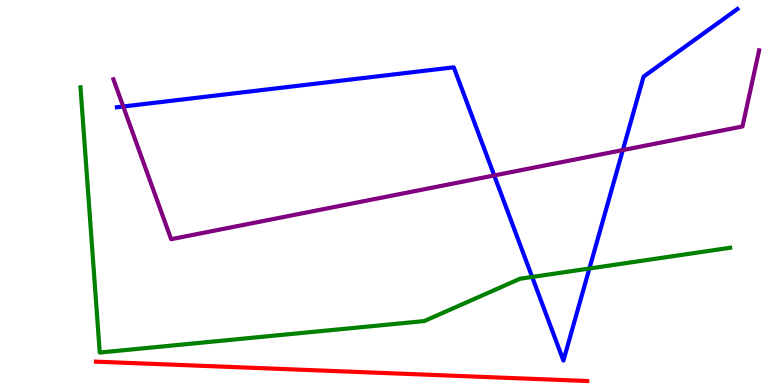[{'lines': ['blue', 'red'], 'intersections': []}, {'lines': ['green', 'red'], 'intersections': []}, {'lines': ['purple', 'red'], 'intersections': []}, {'lines': ['blue', 'green'], 'intersections': [{'x': 6.87, 'y': 2.81}, {'x': 7.61, 'y': 3.03}]}, {'lines': ['blue', 'purple'], 'intersections': [{'x': 1.59, 'y': 7.23}, {'x': 6.38, 'y': 5.44}, {'x': 8.04, 'y': 6.1}]}, {'lines': ['green', 'purple'], 'intersections': []}]